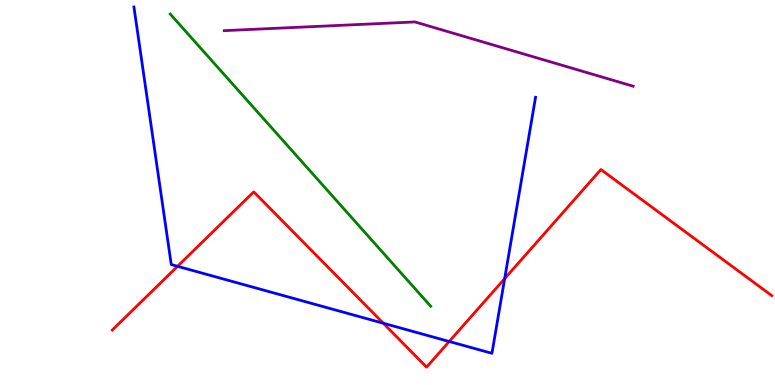[{'lines': ['blue', 'red'], 'intersections': [{'x': 2.29, 'y': 3.08}, {'x': 4.95, 'y': 1.6}, {'x': 5.8, 'y': 1.13}, {'x': 6.51, 'y': 2.76}]}, {'lines': ['green', 'red'], 'intersections': []}, {'lines': ['purple', 'red'], 'intersections': []}, {'lines': ['blue', 'green'], 'intersections': []}, {'lines': ['blue', 'purple'], 'intersections': []}, {'lines': ['green', 'purple'], 'intersections': []}]